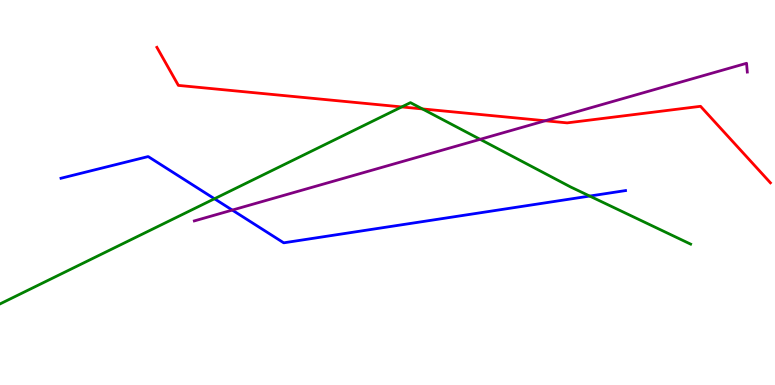[{'lines': ['blue', 'red'], 'intersections': []}, {'lines': ['green', 'red'], 'intersections': [{'x': 5.18, 'y': 7.22}, {'x': 5.45, 'y': 7.17}]}, {'lines': ['purple', 'red'], 'intersections': [{'x': 7.03, 'y': 6.86}]}, {'lines': ['blue', 'green'], 'intersections': [{'x': 2.77, 'y': 4.84}, {'x': 7.61, 'y': 4.91}]}, {'lines': ['blue', 'purple'], 'intersections': [{'x': 3.0, 'y': 4.54}]}, {'lines': ['green', 'purple'], 'intersections': [{'x': 6.2, 'y': 6.38}]}]